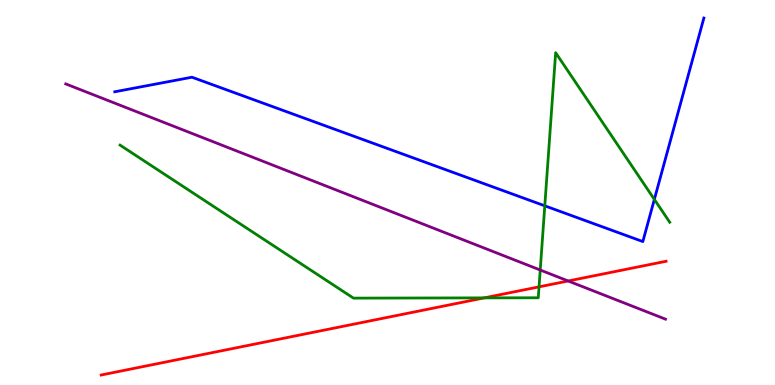[{'lines': ['blue', 'red'], 'intersections': []}, {'lines': ['green', 'red'], 'intersections': [{'x': 6.25, 'y': 2.26}, {'x': 6.96, 'y': 2.55}]}, {'lines': ['purple', 'red'], 'intersections': [{'x': 7.33, 'y': 2.7}]}, {'lines': ['blue', 'green'], 'intersections': [{'x': 7.03, 'y': 4.65}, {'x': 8.44, 'y': 4.82}]}, {'lines': ['blue', 'purple'], 'intersections': []}, {'lines': ['green', 'purple'], 'intersections': [{'x': 6.97, 'y': 2.99}]}]